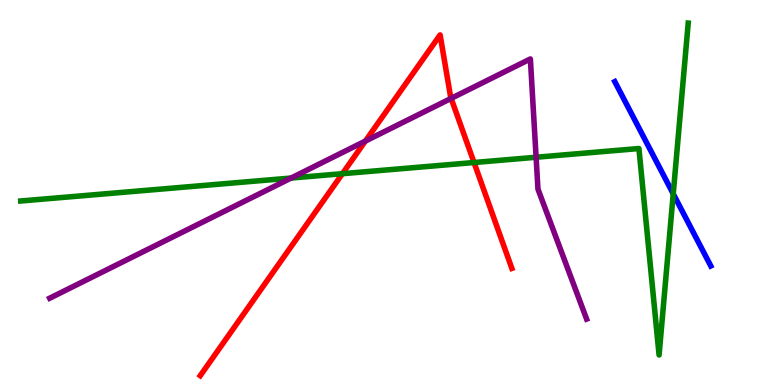[{'lines': ['blue', 'red'], 'intersections': []}, {'lines': ['green', 'red'], 'intersections': [{'x': 4.42, 'y': 5.49}, {'x': 6.12, 'y': 5.78}]}, {'lines': ['purple', 'red'], 'intersections': [{'x': 4.71, 'y': 6.34}, {'x': 5.82, 'y': 7.44}]}, {'lines': ['blue', 'green'], 'intersections': [{'x': 8.69, 'y': 4.97}]}, {'lines': ['blue', 'purple'], 'intersections': []}, {'lines': ['green', 'purple'], 'intersections': [{'x': 3.76, 'y': 5.38}, {'x': 6.92, 'y': 5.92}]}]